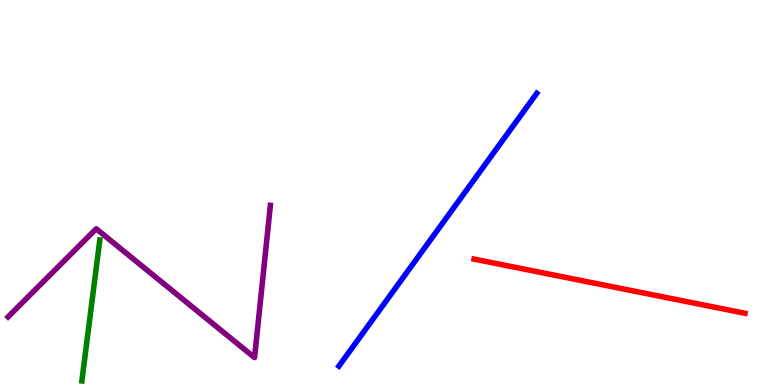[{'lines': ['blue', 'red'], 'intersections': []}, {'lines': ['green', 'red'], 'intersections': []}, {'lines': ['purple', 'red'], 'intersections': []}, {'lines': ['blue', 'green'], 'intersections': []}, {'lines': ['blue', 'purple'], 'intersections': []}, {'lines': ['green', 'purple'], 'intersections': []}]